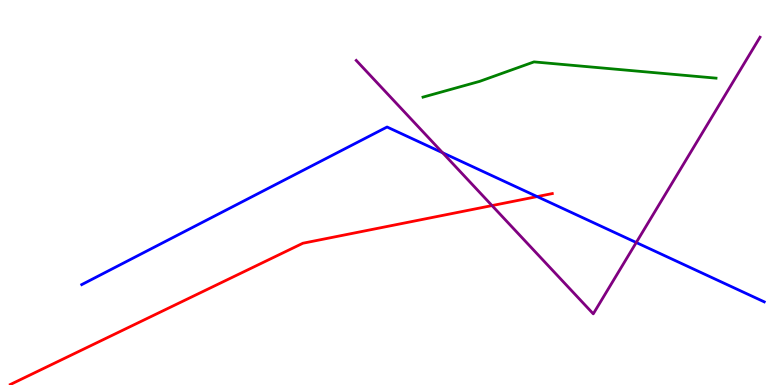[{'lines': ['blue', 'red'], 'intersections': [{'x': 6.93, 'y': 4.89}]}, {'lines': ['green', 'red'], 'intersections': []}, {'lines': ['purple', 'red'], 'intersections': [{'x': 6.35, 'y': 4.66}]}, {'lines': ['blue', 'green'], 'intersections': []}, {'lines': ['blue', 'purple'], 'intersections': [{'x': 5.71, 'y': 6.03}, {'x': 8.21, 'y': 3.7}]}, {'lines': ['green', 'purple'], 'intersections': []}]